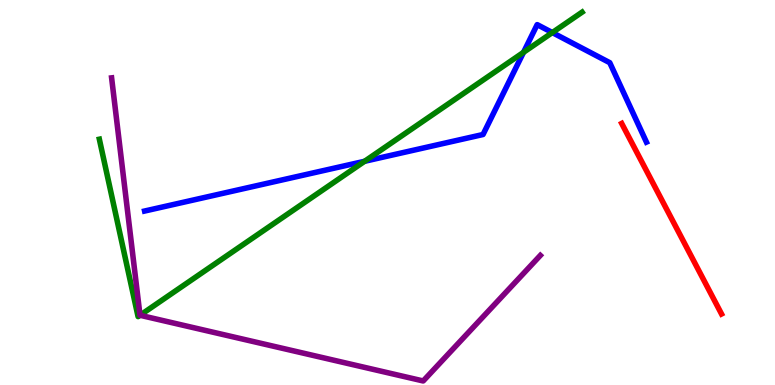[{'lines': ['blue', 'red'], 'intersections': []}, {'lines': ['green', 'red'], 'intersections': []}, {'lines': ['purple', 'red'], 'intersections': []}, {'lines': ['blue', 'green'], 'intersections': [{'x': 4.7, 'y': 5.81}, {'x': 6.76, 'y': 8.64}, {'x': 7.13, 'y': 9.15}]}, {'lines': ['blue', 'purple'], 'intersections': []}, {'lines': ['green', 'purple'], 'intersections': [{'x': 1.81, 'y': 1.81}]}]